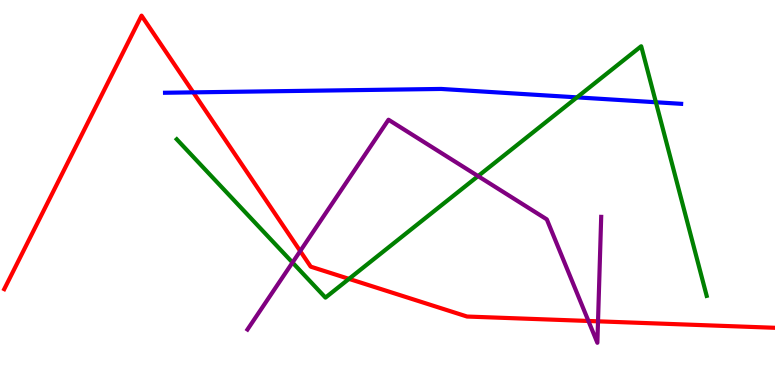[{'lines': ['blue', 'red'], 'intersections': [{'x': 2.49, 'y': 7.6}]}, {'lines': ['green', 'red'], 'intersections': [{'x': 4.5, 'y': 2.76}]}, {'lines': ['purple', 'red'], 'intersections': [{'x': 3.87, 'y': 3.48}, {'x': 7.59, 'y': 1.66}, {'x': 7.72, 'y': 1.65}]}, {'lines': ['blue', 'green'], 'intersections': [{'x': 7.44, 'y': 7.47}, {'x': 8.46, 'y': 7.34}]}, {'lines': ['blue', 'purple'], 'intersections': []}, {'lines': ['green', 'purple'], 'intersections': [{'x': 3.77, 'y': 3.18}, {'x': 6.17, 'y': 5.43}]}]